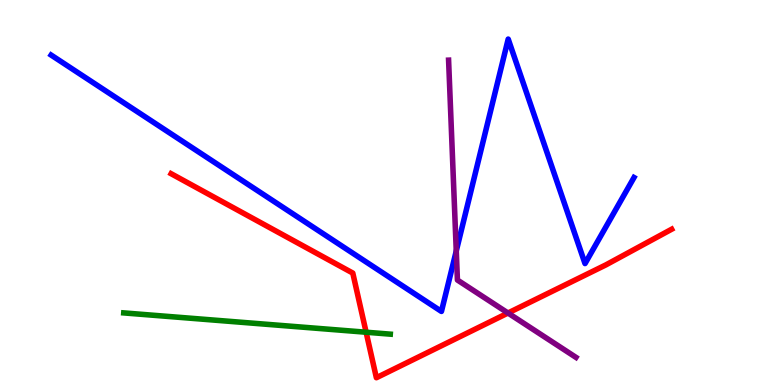[{'lines': ['blue', 'red'], 'intersections': []}, {'lines': ['green', 'red'], 'intersections': [{'x': 4.72, 'y': 1.37}]}, {'lines': ['purple', 'red'], 'intersections': [{'x': 6.55, 'y': 1.87}]}, {'lines': ['blue', 'green'], 'intersections': []}, {'lines': ['blue', 'purple'], 'intersections': [{'x': 5.89, 'y': 3.48}]}, {'lines': ['green', 'purple'], 'intersections': []}]